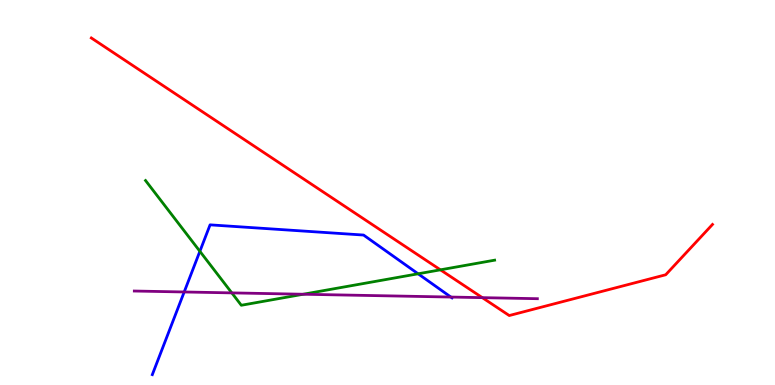[{'lines': ['blue', 'red'], 'intersections': []}, {'lines': ['green', 'red'], 'intersections': [{'x': 5.68, 'y': 2.99}]}, {'lines': ['purple', 'red'], 'intersections': [{'x': 6.22, 'y': 2.27}]}, {'lines': ['blue', 'green'], 'intersections': [{'x': 2.58, 'y': 3.47}, {'x': 5.4, 'y': 2.89}]}, {'lines': ['blue', 'purple'], 'intersections': [{'x': 2.38, 'y': 2.42}, {'x': 5.82, 'y': 2.28}]}, {'lines': ['green', 'purple'], 'intersections': [{'x': 2.99, 'y': 2.39}, {'x': 3.91, 'y': 2.36}]}]